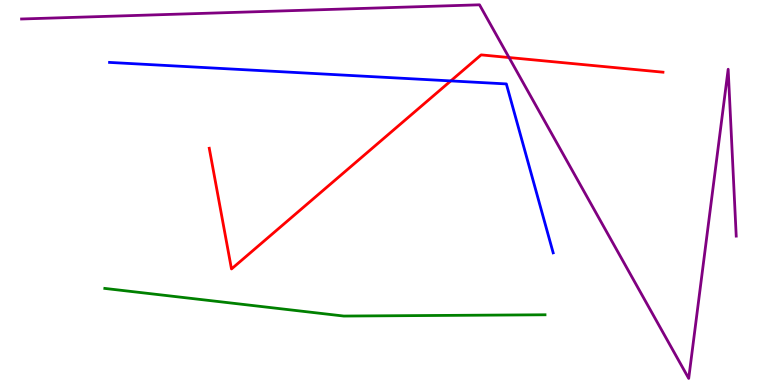[{'lines': ['blue', 'red'], 'intersections': [{'x': 5.82, 'y': 7.9}]}, {'lines': ['green', 'red'], 'intersections': []}, {'lines': ['purple', 'red'], 'intersections': [{'x': 6.57, 'y': 8.51}]}, {'lines': ['blue', 'green'], 'intersections': []}, {'lines': ['blue', 'purple'], 'intersections': []}, {'lines': ['green', 'purple'], 'intersections': []}]